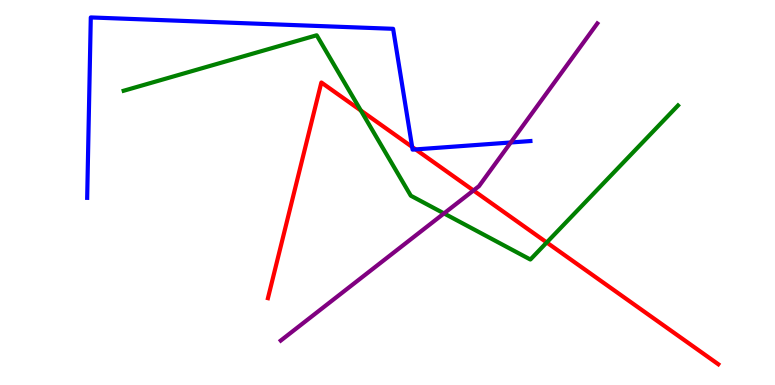[{'lines': ['blue', 'red'], 'intersections': [{'x': 5.32, 'y': 6.18}, {'x': 5.36, 'y': 6.12}]}, {'lines': ['green', 'red'], 'intersections': [{'x': 4.66, 'y': 7.13}, {'x': 7.05, 'y': 3.7}]}, {'lines': ['purple', 'red'], 'intersections': [{'x': 6.11, 'y': 5.05}]}, {'lines': ['blue', 'green'], 'intersections': []}, {'lines': ['blue', 'purple'], 'intersections': [{'x': 6.59, 'y': 6.3}]}, {'lines': ['green', 'purple'], 'intersections': [{'x': 5.73, 'y': 4.46}]}]